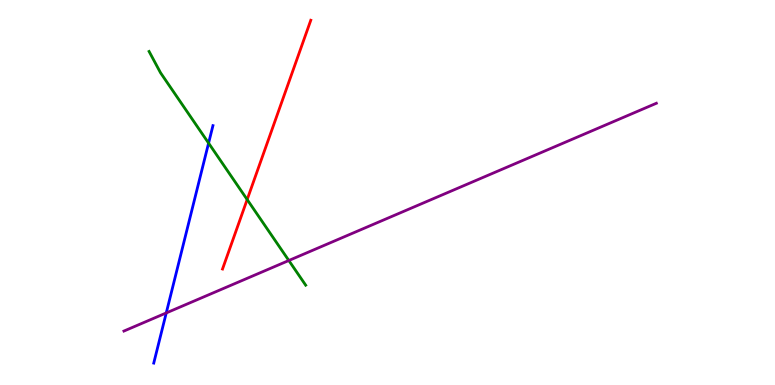[{'lines': ['blue', 'red'], 'intersections': []}, {'lines': ['green', 'red'], 'intersections': [{'x': 3.19, 'y': 4.82}]}, {'lines': ['purple', 'red'], 'intersections': []}, {'lines': ['blue', 'green'], 'intersections': [{'x': 2.69, 'y': 6.28}]}, {'lines': ['blue', 'purple'], 'intersections': [{'x': 2.15, 'y': 1.87}]}, {'lines': ['green', 'purple'], 'intersections': [{'x': 3.73, 'y': 3.23}]}]